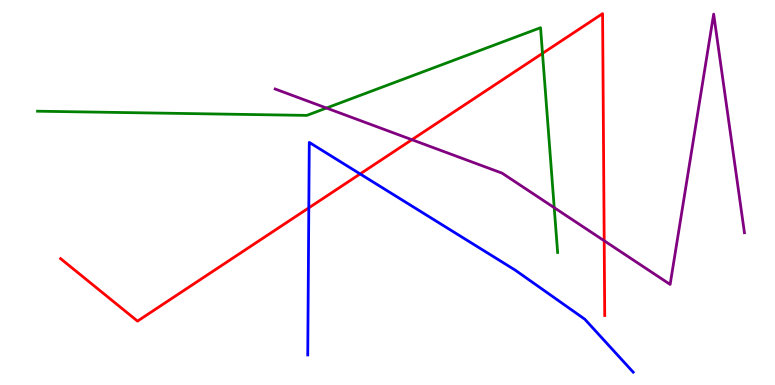[{'lines': ['blue', 'red'], 'intersections': [{'x': 3.98, 'y': 4.6}, {'x': 4.65, 'y': 5.48}]}, {'lines': ['green', 'red'], 'intersections': [{'x': 7.0, 'y': 8.61}]}, {'lines': ['purple', 'red'], 'intersections': [{'x': 5.31, 'y': 6.37}, {'x': 7.8, 'y': 3.75}]}, {'lines': ['blue', 'green'], 'intersections': []}, {'lines': ['blue', 'purple'], 'intersections': []}, {'lines': ['green', 'purple'], 'intersections': [{'x': 4.21, 'y': 7.19}, {'x': 7.15, 'y': 4.61}]}]